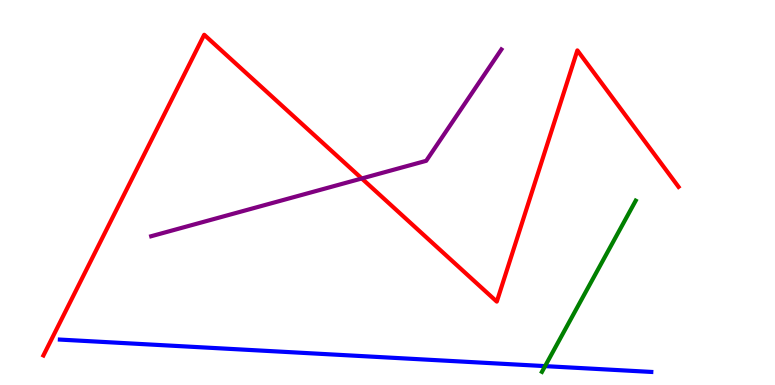[{'lines': ['blue', 'red'], 'intersections': []}, {'lines': ['green', 'red'], 'intersections': []}, {'lines': ['purple', 'red'], 'intersections': [{'x': 4.67, 'y': 5.36}]}, {'lines': ['blue', 'green'], 'intersections': [{'x': 7.03, 'y': 0.49}]}, {'lines': ['blue', 'purple'], 'intersections': []}, {'lines': ['green', 'purple'], 'intersections': []}]